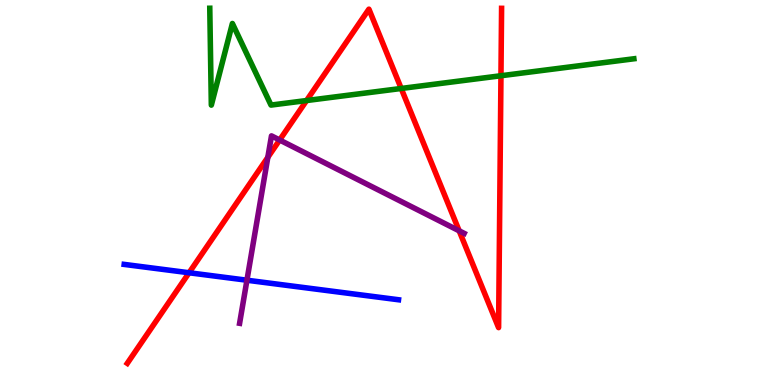[{'lines': ['blue', 'red'], 'intersections': [{'x': 2.44, 'y': 2.92}]}, {'lines': ['green', 'red'], 'intersections': [{'x': 3.96, 'y': 7.39}, {'x': 5.18, 'y': 7.7}, {'x': 6.46, 'y': 8.03}]}, {'lines': ['purple', 'red'], 'intersections': [{'x': 3.46, 'y': 5.91}, {'x': 3.61, 'y': 6.36}, {'x': 5.92, 'y': 4.0}]}, {'lines': ['blue', 'green'], 'intersections': []}, {'lines': ['blue', 'purple'], 'intersections': [{'x': 3.19, 'y': 2.72}]}, {'lines': ['green', 'purple'], 'intersections': []}]